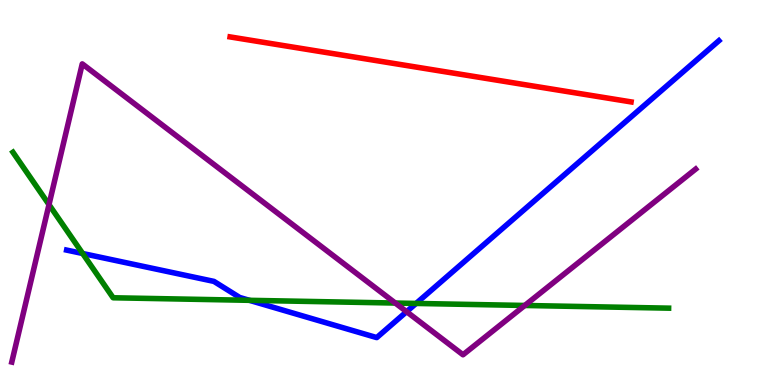[{'lines': ['blue', 'red'], 'intersections': []}, {'lines': ['green', 'red'], 'intersections': []}, {'lines': ['purple', 'red'], 'intersections': []}, {'lines': ['blue', 'green'], 'intersections': [{'x': 1.07, 'y': 3.42}, {'x': 3.22, 'y': 2.2}, {'x': 5.37, 'y': 2.12}]}, {'lines': ['blue', 'purple'], 'intersections': [{'x': 5.25, 'y': 1.9}]}, {'lines': ['green', 'purple'], 'intersections': [{'x': 0.632, 'y': 4.69}, {'x': 5.1, 'y': 2.13}, {'x': 6.77, 'y': 2.07}]}]